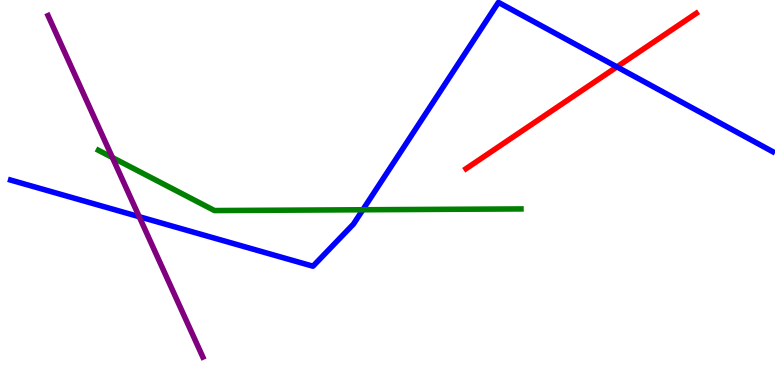[{'lines': ['blue', 'red'], 'intersections': [{'x': 7.96, 'y': 8.26}]}, {'lines': ['green', 'red'], 'intersections': []}, {'lines': ['purple', 'red'], 'intersections': []}, {'lines': ['blue', 'green'], 'intersections': [{'x': 4.68, 'y': 4.55}]}, {'lines': ['blue', 'purple'], 'intersections': [{'x': 1.8, 'y': 4.37}]}, {'lines': ['green', 'purple'], 'intersections': [{'x': 1.45, 'y': 5.91}]}]